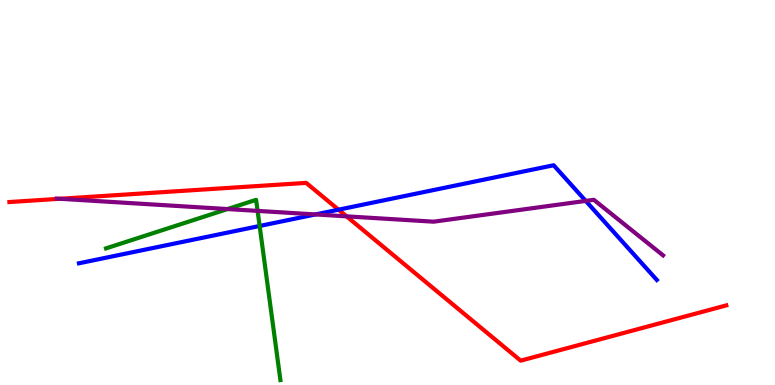[{'lines': ['blue', 'red'], 'intersections': [{'x': 4.37, 'y': 4.55}]}, {'lines': ['green', 'red'], 'intersections': []}, {'lines': ['purple', 'red'], 'intersections': [{'x': 0.772, 'y': 4.84}, {'x': 4.47, 'y': 4.38}]}, {'lines': ['blue', 'green'], 'intersections': [{'x': 3.35, 'y': 4.13}]}, {'lines': ['blue', 'purple'], 'intersections': [{'x': 4.07, 'y': 4.43}, {'x': 7.56, 'y': 4.78}]}, {'lines': ['green', 'purple'], 'intersections': [{'x': 2.94, 'y': 4.57}, {'x': 3.32, 'y': 4.52}]}]